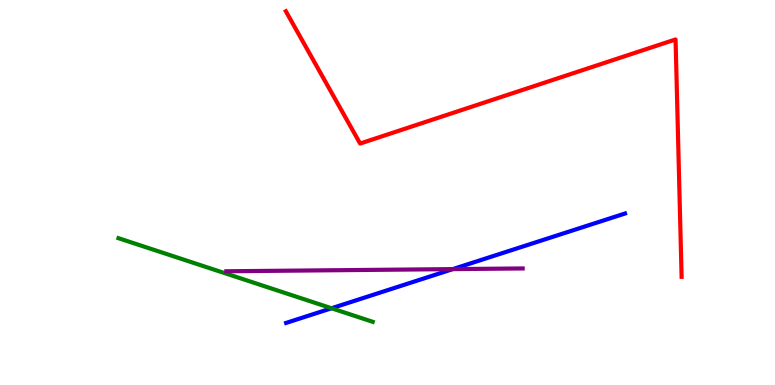[{'lines': ['blue', 'red'], 'intersections': []}, {'lines': ['green', 'red'], 'intersections': []}, {'lines': ['purple', 'red'], 'intersections': []}, {'lines': ['blue', 'green'], 'intersections': [{'x': 4.28, 'y': 1.99}]}, {'lines': ['blue', 'purple'], 'intersections': [{'x': 5.84, 'y': 3.01}]}, {'lines': ['green', 'purple'], 'intersections': []}]